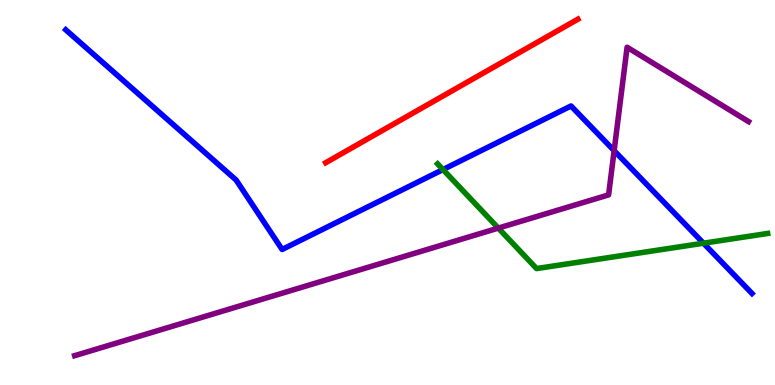[{'lines': ['blue', 'red'], 'intersections': []}, {'lines': ['green', 'red'], 'intersections': []}, {'lines': ['purple', 'red'], 'intersections': []}, {'lines': ['blue', 'green'], 'intersections': [{'x': 5.72, 'y': 5.6}, {'x': 9.08, 'y': 3.68}]}, {'lines': ['blue', 'purple'], 'intersections': [{'x': 7.92, 'y': 6.09}]}, {'lines': ['green', 'purple'], 'intersections': [{'x': 6.43, 'y': 4.08}]}]